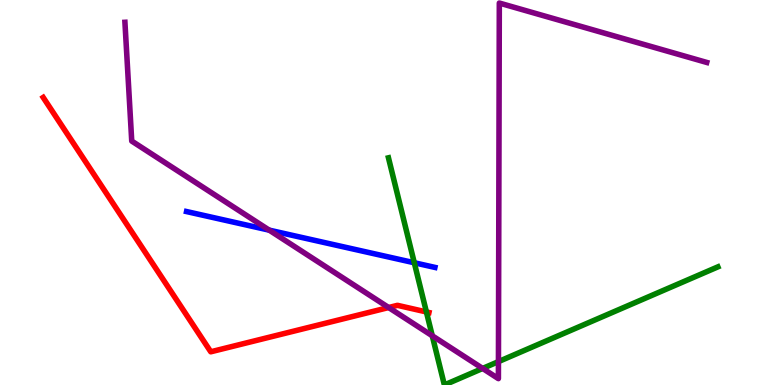[{'lines': ['blue', 'red'], 'intersections': []}, {'lines': ['green', 'red'], 'intersections': [{'x': 5.5, 'y': 1.9}]}, {'lines': ['purple', 'red'], 'intersections': [{'x': 5.01, 'y': 2.01}]}, {'lines': ['blue', 'green'], 'intersections': [{'x': 5.35, 'y': 3.17}]}, {'lines': ['blue', 'purple'], 'intersections': [{'x': 3.47, 'y': 4.02}]}, {'lines': ['green', 'purple'], 'intersections': [{'x': 5.58, 'y': 1.28}, {'x': 6.23, 'y': 0.43}, {'x': 6.43, 'y': 0.608}]}]